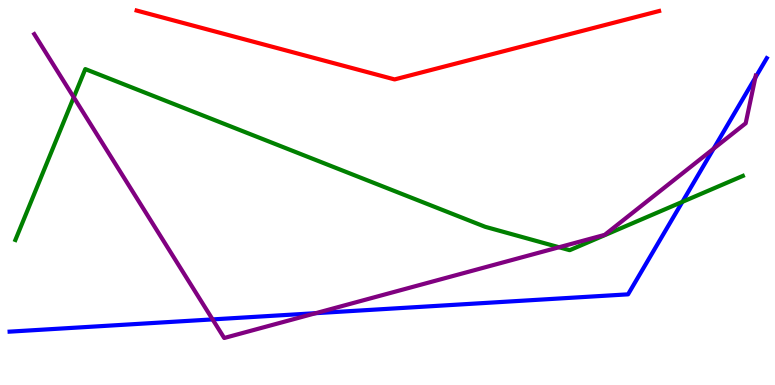[{'lines': ['blue', 'red'], 'intersections': []}, {'lines': ['green', 'red'], 'intersections': []}, {'lines': ['purple', 'red'], 'intersections': []}, {'lines': ['blue', 'green'], 'intersections': [{'x': 8.8, 'y': 4.76}]}, {'lines': ['blue', 'purple'], 'intersections': [{'x': 2.74, 'y': 1.7}, {'x': 4.07, 'y': 1.87}, {'x': 9.21, 'y': 6.14}, {'x': 9.75, 'y': 7.98}]}, {'lines': ['green', 'purple'], 'intersections': [{'x': 0.952, 'y': 7.47}, {'x': 7.21, 'y': 3.58}]}]